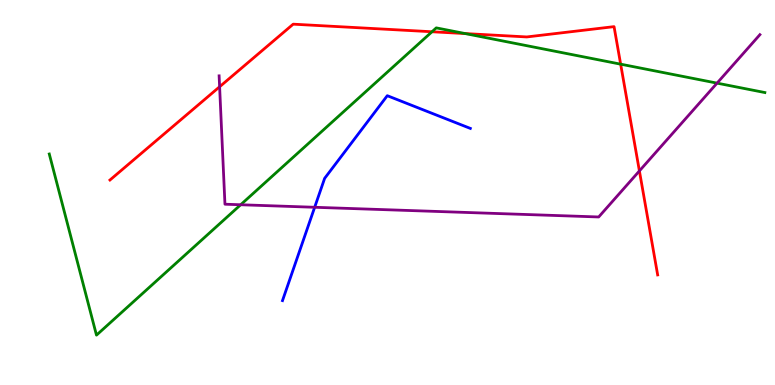[{'lines': ['blue', 'red'], 'intersections': []}, {'lines': ['green', 'red'], 'intersections': [{'x': 5.57, 'y': 9.18}, {'x': 6.0, 'y': 9.13}, {'x': 8.01, 'y': 8.33}]}, {'lines': ['purple', 'red'], 'intersections': [{'x': 2.83, 'y': 7.75}, {'x': 8.25, 'y': 5.56}]}, {'lines': ['blue', 'green'], 'intersections': []}, {'lines': ['blue', 'purple'], 'intersections': [{'x': 4.06, 'y': 4.62}]}, {'lines': ['green', 'purple'], 'intersections': [{'x': 3.11, 'y': 4.68}, {'x': 9.25, 'y': 7.84}]}]